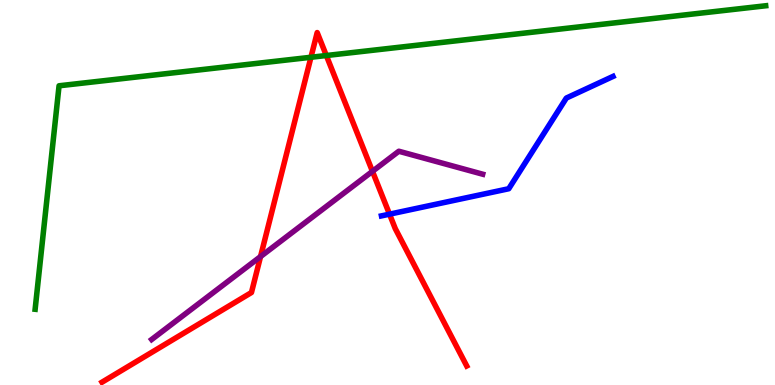[{'lines': ['blue', 'red'], 'intersections': [{'x': 5.03, 'y': 4.44}]}, {'lines': ['green', 'red'], 'intersections': [{'x': 4.01, 'y': 8.51}, {'x': 4.21, 'y': 8.56}]}, {'lines': ['purple', 'red'], 'intersections': [{'x': 3.36, 'y': 3.34}, {'x': 4.81, 'y': 5.55}]}, {'lines': ['blue', 'green'], 'intersections': []}, {'lines': ['blue', 'purple'], 'intersections': []}, {'lines': ['green', 'purple'], 'intersections': []}]